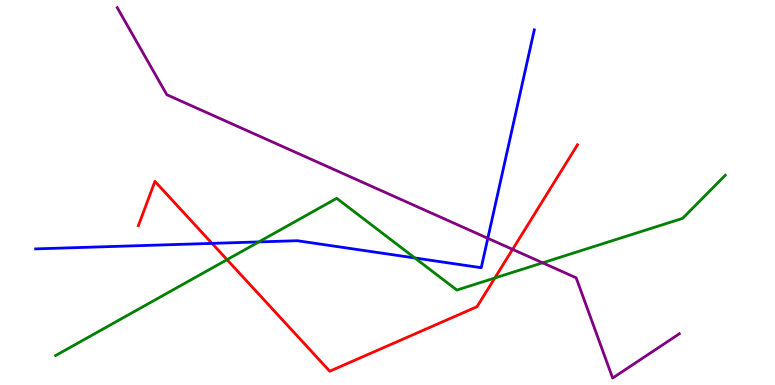[{'lines': ['blue', 'red'], 'intersections': [{'x': 2.74, 'y': 3.68}]}, {'lines': ['green', 'red'], 'intersections': [{'x': 2.93, 'y': 3.26}, {'x': 6.38, 'y': 2.78}]}, {'lines': ['purple', 'red'], 'intersections': [{'x': 6.61, 'y': 3.52}]}, {'lines': ['blue', 'green'], 'intersections': [{'x': 3.34, 'y': 3.72}, {'x': 5.35, 'y': 3.3}]}, {'lines': ['blue', 'purple'], 'intersections': [{'x': 6.29, 'y': 3.81}]}, {'lines': ['green', 'purple'], 'intersections': [{'x': 7.0, 'y': 3.17}]}]